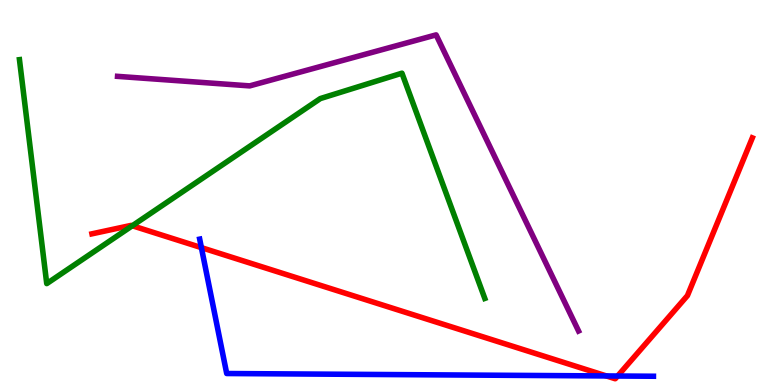[{'lines': ['blue', 'red'], 'intersections': [{'x': 2.6, 'y': 3.57}, {'x': 7.82, 'y': 0.235}, {'x': 7.97, 'y': 0.233}]}, {'lines': ['green', 'red'], 'intersections': [{'x': 1.71, 'y': 4.14}]}, {'lines': ['purple', 'red'], 'intersections': []}, {'lines': ['blue', 'green'], 'intersections': []}, {'lines': ['blue', 'purple'], 'intersections': []}, {'lines': ['green', 'purple'], 'intersections': []}]